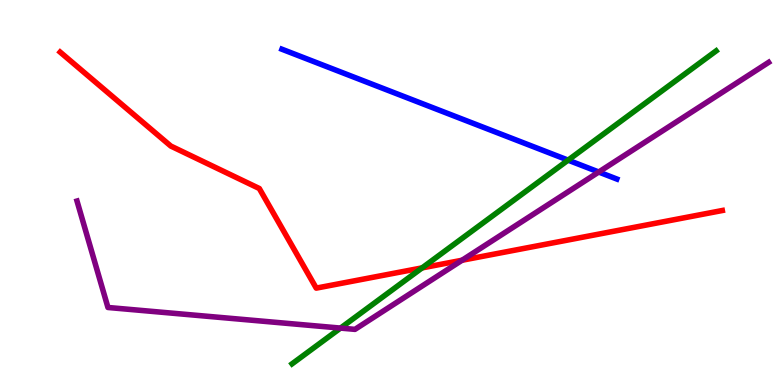[{'lines': ['blue', 'red'], 'intersections': []}, {'lines': ['green', 'red'], 'intersections': [{'x': 5.45, 'y': 3.04}]}, {'lines': ['purple', 'red'], 'intersections': [{'x': 5.96, 'y': 3.24}]}, {'lines': ['blue', 'green'], 'intersections': [{'x': 7.33, 'y': 5.84}]}, {'lines': ['blue', 'purple'], 'intersections': [{'x': 7.73, 'y': 5.53}]}, {'lines': ['green', 'purple'], 'intersections': [{'x': 4.39, 'y': 1.48}]}]